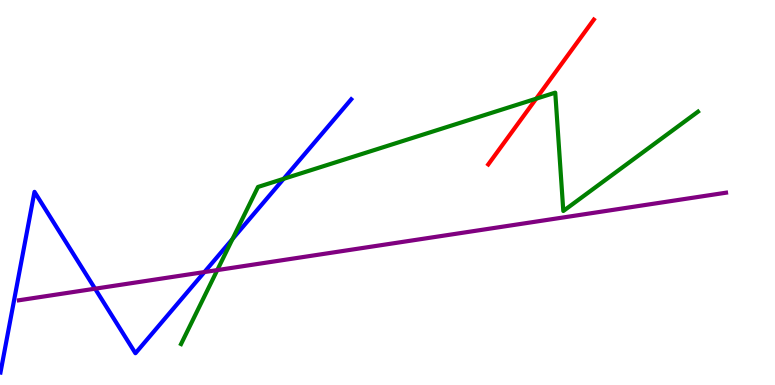[{'lines': ['blue', 'red'], 'intersections': []}, {'lines': ['green', 'red'], 'intersections': [{'x': 6.92, 'y': 7.44}]}, {'lines': ['purple', 'red'], 'intersections': []}, {'lines': ['blue', 'green'], 'intersections': [{'x': 3.0, 'y': 3.79}, {'x': 3.66, 'y': 5.36}]}, {'lines': ['blue', 'purple'], 'intersections': [{'x': 1.23, 'y': 2.5}, {'x': 2.64, 'y': 2.93}]}, {'lines': ['green', 'purple'], 'intersections': [{'x': 2.8, 'y': 2.98}]}]